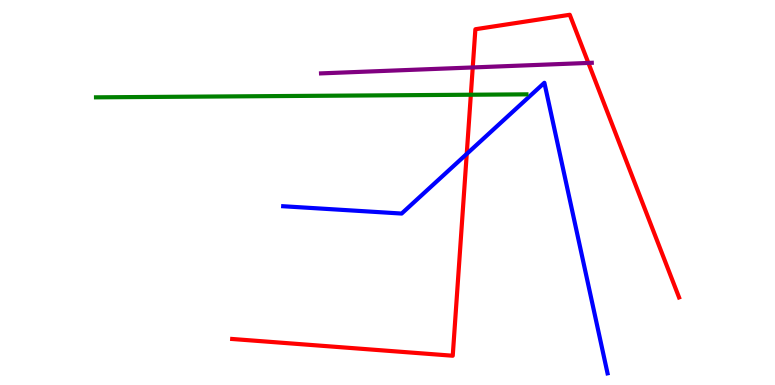[{'lines': ['blue', 'red'], 'intersections': [{'x': 6.02, 'y': 6.0}]}, {'lines': ['green', 'red'], 'intersections': [{'x': 6.08, 'y': 7.54}]}, {'lines': ['purple', 'red'], 'intersections': [{'x': 6.1, 'y': 8.25}, {'x': 7.59, 'y': 8.37}]}, {'lines': ['blue', 'green'], 'intersections': []}, {'lines': ['blue', 'purple'], 'intersections': []}, {'lines': ['green', 'purple'], 'intersections': []}]